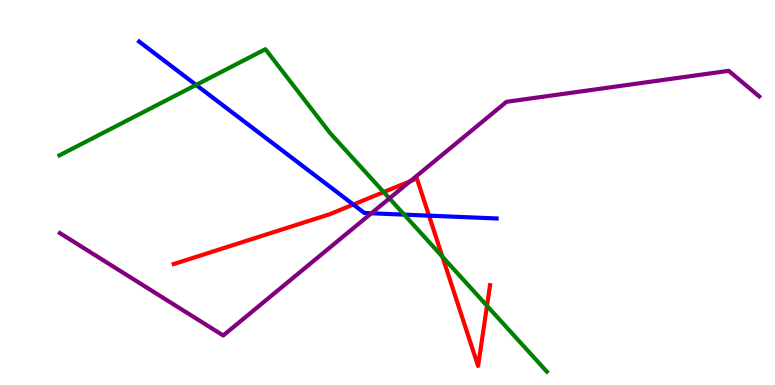[{'lines': ['blue', 'red'], 'intersections': [{'x': 4.56, 'y': 4.69}, {'x': 5.54, 'y': 4.4}]}, {'lines': ['green', 'red'], 'intersections': [{'x': 4.95, 'y': 5.01}, {'x': 5.71, 'y': 3.33}, {'x': 6.28, 'y': 2.06}]}, {'lines': ['purple', 'red'], 'intersections': [{'x': 5.29, 'y': 5.29}]}, {'lines': ['blue', 'green'], 'intersections': [{'x': 2.53, 'y': 7.79}, {'x': 5.22, 'y': 4.43}]}, {'lines': ['blue', 'purple'], 'intersections': [{'x': 4.79, 'y': 4.46}]}, {'lines': ['green', 'purple'], 'intersections': [{'x': 5.02, 'y': 4.85}]}]